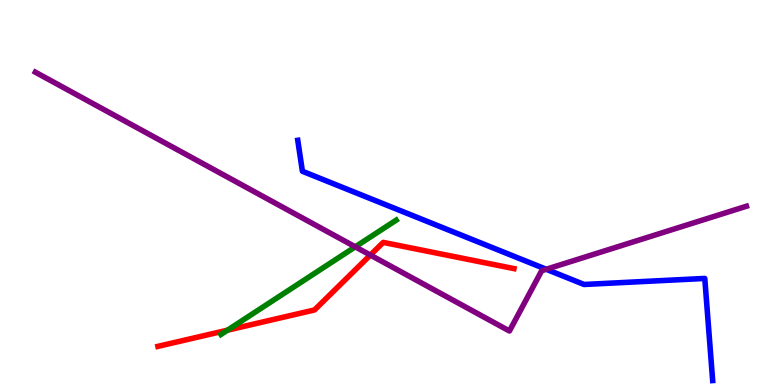[{'lines': ['blue', 'red'], 'intersections': []}, {'lines': ['green', 'red'], 'intersections': [{'x': 2.94, 'y': 1.42}]}, {'lines': ['purple', 'red'], 'intersections': [{'x': 4.78, 'y': 3.38}]}, {'lines': ['blue', 'green'], 'intersections': []}, {'lines': ['blue', 'purple'], 'intersections': [{'x': 7.05, 'y': 3.01}]}, {'lines': ['green', 'purple'], 'intersections': [{'x': 4.58, 'y': 3.59}]}]